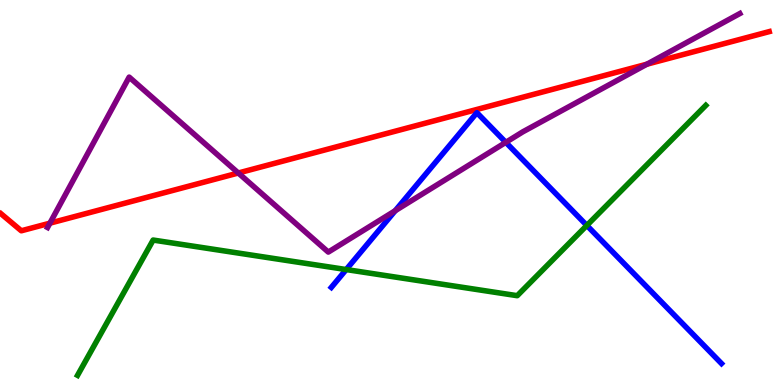[{'lines': ['blue', 'red'], 'intersections': []}, {'lines': ['green', 'red'], 'intersections': []}, {'lines': ['purple', 'red'], 'intersections': [{'x': 0.644, 'y': 4.2}, {'x': 3.07, 'y': 5.51}, {'x': 8.35, 'y': 8.33}]}, {'lines': ['blue', 'green'], 'intersections': [{'x': 4.47, 'y': 3.0}, {'x': 7.57, 'y': 4.14}]}, {'lines': ['blue', 'purple'], 'intersections': [{'x': 5.1, 'y': 4.53}, {'x': 6.53, 'y': 6.3}]}, {'lines': ['green', 'purple'], 'intersections': []}]